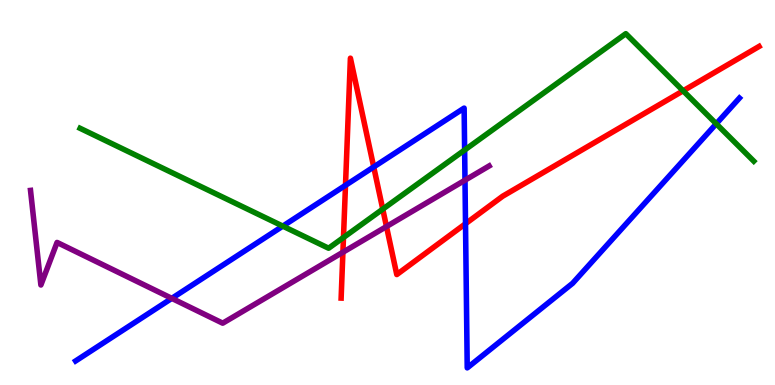[{'lines': ['blue', 'red'], 'intersections': [{'x': 4.46, 'y': 5.19}, {'x': 4.82, 'y': 5.66}, {'x': 6.01, 'y': 4.19}]}, {'lines': ['green', 'red'], 'intersections': [{'x': 4.43, 'y': 3.83}, {'x': 4.94, 'y': 4.57}, {'x': 8.81, 'y': 7.64}]}, {'lines': ['purple', 'red'], 'intersections': [{'x': 4.42, 'y': 3.45}, {'x': 4.99, 'y': 4.12}]}, {'lines': ['blue', 'green'], 'intersections': [{'x': 3.65, 'y': 4.13}, {'x': 6.0, 'y': 6.1}, {'x': 9.24, 'y': 6.78}]}, {'lines': ['blue', 'purple'], 'intersections': [{'x': 2.22, 'y': 2.25}, {'x': 6.0, 'y': 5.32}]}, {'lines': ['green', 'purple'], 'intersections': []}]